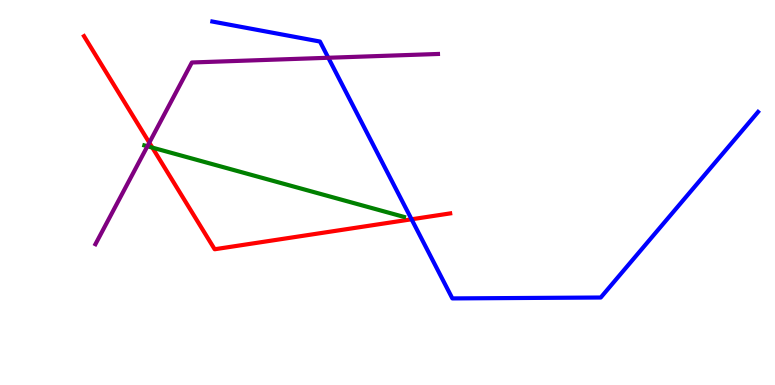[{'lines': ['blue', 'red'], 'intersections': [{'x': 5.31, 'y': 4.3}]}, {'lines': ['green', 'red'], 'intersections': [{'x': 1.97, 'y': 6.17}]}, {'lines': ['purple', 'red'], 'intersections': [{'x': 1.93, 'y': 6.29}]}, {'lines': ['blue', 'green'], 'intersections': []}, {'lines': ['blue', 'purple'], 'intersections': [{'x': 4.24, 'y': 8.5}]}, {'lines': ['green', 'purple'], 'intersections': [{'x': 1.9, 'y': 6.2}]}]